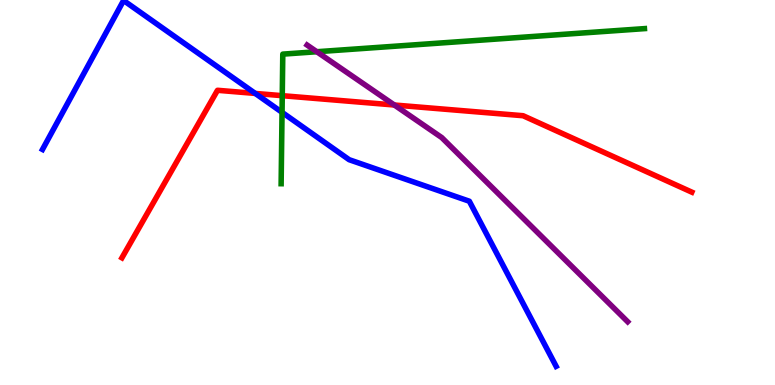[{'lines': ['blue', 'red'], 'intersections': [{'x': 3.29, 'y': 7.57}]}, {'lines': ['green', 'red'], 'intersections': [{'x': 3.64, 'y': 7.51}]}, {'lines': ['purple', 'red'], 'intersections': [{'x': 5.09, 'y': 7.27}]}, {'lines': ['blue', 'green'], 'intersections': [{'x': 3.64, 'y': 7.08}]}, {'lines': ['blue', 'purple'], 'intersections': []}, {'lines': ['green', 'purple'], 'intersections': [{'x': 4.09, 'y': 8.66}]}]